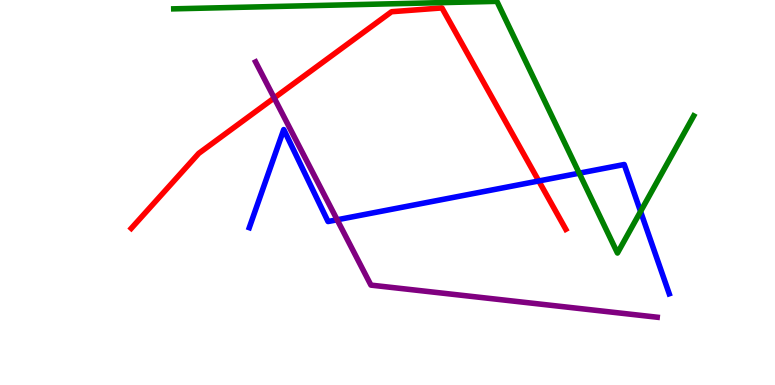[{'lines': ['blue', 'red'], 'intersections': [{'x': 6.95, 'y': 5.3}]}, {'lines': ['green', 'red'], 'intersections': []}, {'lines': ['purple', 'red'], 'intersections': [{'x': 3.54, 'y': 7.46}]}, {'lines': ['blue', 'green'], 'intersections': [{'x': 7.47, 'y': 5.5}, {'x': 8.27, 'y': 4.51}]}, {'lines': ['blue', 'purple'], 'intersections': [{'x': 4.35, 'y': 4.29}]}, {'lines': ['green', 'purple'], 'intersections': []}]